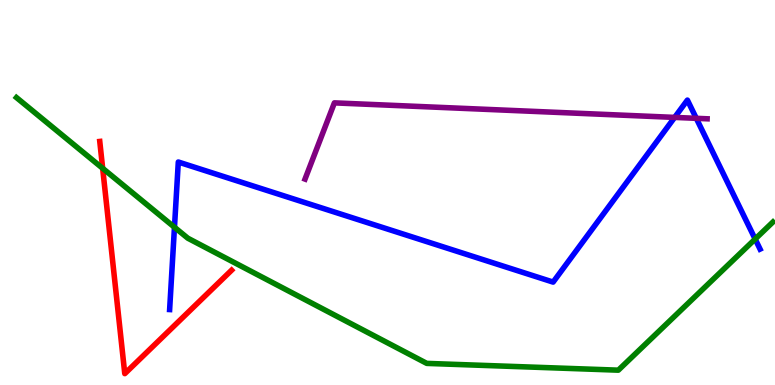[{'lines': ['blue', 'red'], 'intersections': []}, {'lines': ['green', 'red'], 'intersections': [{'x': 1.32, 'y': 5.63}]}, {'lines': ['purple', 'red'], 'intersections': []}, {'lines': ['blue', 'green'], 'intersections': [{'x': 2.25, 'y': 4.1}, {'x': 9.74, 'y': 3.79}]}, {'lines': ['blue', 'purple'], 'intersections': [{'x': 8.7, 'y': 6.95}, {'x': 8.98, 'y': 6.93}]}, {'lines': ['green', 'purple'], 'intersections': []}]